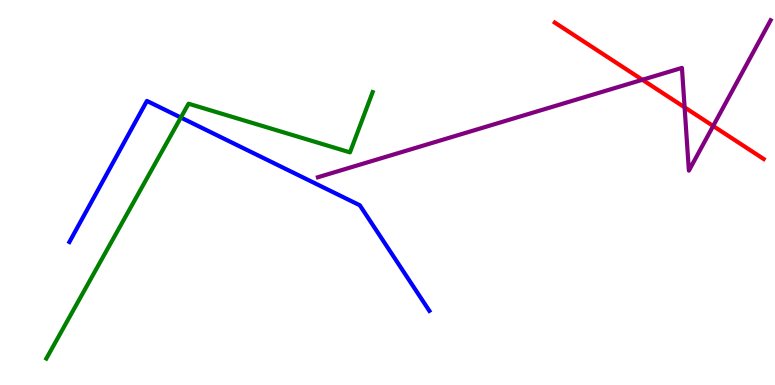[{'lines': ['blue', 'red'], 'intersections': []}, {'lines': ['green', 'red'], 'intersections': []}, {'lines': ['purple', 'red'], 'intersections': [{'x': 8.29, 'y': 7.93}, {'x': 8.83, 'y': 7.21}, {'x': 9.2, 'y': 6.73}]}, {'lines': ['blue', 'green'], 'intersections': [{'x': 2.33, 'y': 6.95}]}, {'lines': ['blue', 'purple'], 'intersections': []}, {'lines': ['green', 'purple'], 'intersections': []}]